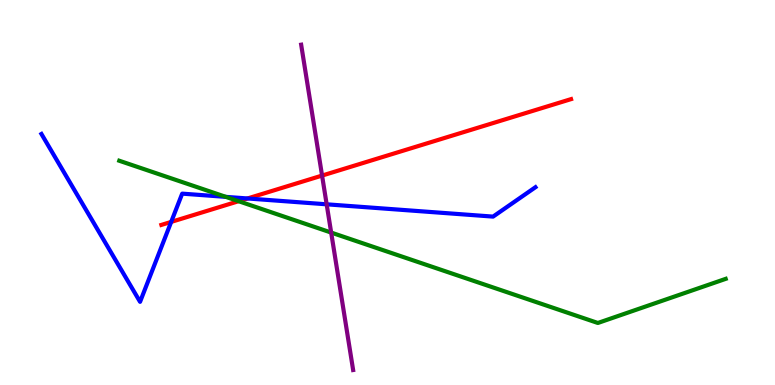[{'lines': ['blue', 'red'], 'intersections': [{'x': 2.21, 'y': 4.24}, {'x': 3.19, 'y': 4.85}]}, {'lines': ['green', 'red'], 'intersections': [{'x': 3.08, 'y': 4.77}]}, {'lines': ['purple', 'red'], 'intersections': [{'x': 4.16, 'y': 5.44}]}, {'lines': ['blue', 'green'], 'intersections': [{'x': 2.91, 'y': 4.89}]}, {'lines': ['blue', 'purple'], 'intersections': [{'x': 4.22, 'y': 4.69}]}, {'lines': ['green', 'purple'], 'intersections': [{'x': 4.27, 'y': 3.96}]}]